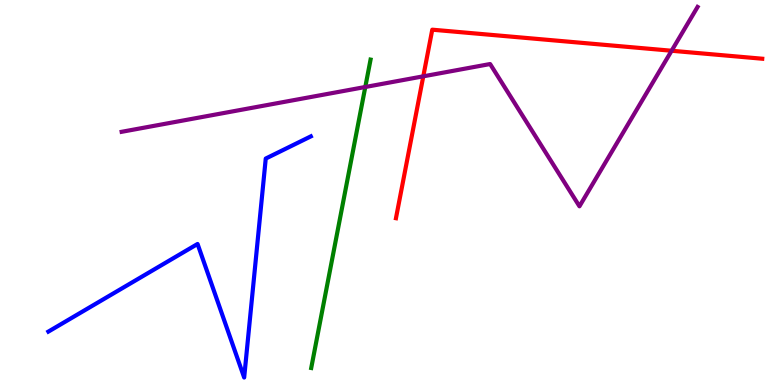[{'lines': ['blue', 'red'], 'intersections': []}, {'lines': ['green', 'red'], 'intersections': []}, {'lines': ['purple', 'red'], 'intersections': [{'x': 5.46, 'y': 8.02}, {'x': 8.67, 'y': 8.68}]}, {'lines': ['blue', 'green'], 'intersections': []}, {'lines': ['blue', 'purple'], 'intersections': []}, {'lines': ['green', 'purple'], 'intersections': [{'x': 4.71, 'y': 7.74}]}]